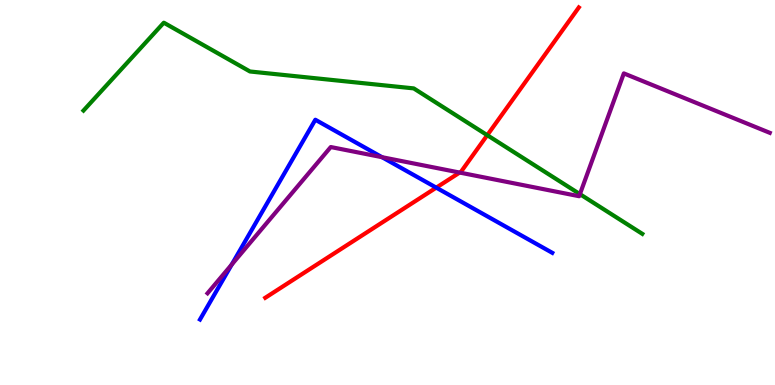[{'lines': ['blue', 'red'], 'intersections': [{'x': 5.63, 'y': 5.13}]}, {'lines': ['green', 'red'], 'intersections': [{'x': 6.29, 'y': 6.49}]}, {'lines': ['purple', 'red'], 'intersections': [{'x': 5.93, 'y': 5.52}]}, {'lines': ['blue', 'green'], 'intersections': []}, {'lines': ['blue', 'purple'], 'intersections': [{'x': 2.99, 'y': 3.13}, {'x': 4.93, 'y': 5.92}]}, {'lines': ['green', 'purple'], 'intersections': [{'x': 7.48, 'y': 4.96}]}]